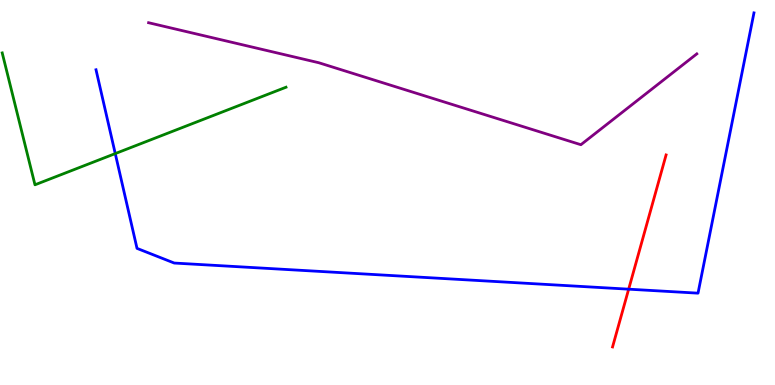[{'lines': ['blue', 'red'], 'intersections': [{'x': 8.11, 'y': 2.49}]}, {'lines': ['green', 'red'], 'intersections': []}, {'lines': ['purple', 'red'], 'intersections': []}, {'lines': ['blue', 'green'], 'intersections': [{'x': 1.49, 'y': 6.01}]}, {'lines': ['blue', 'purple'], 'intersections': []}, {'lines': ['green', 'purple'], 'intersections': []}]